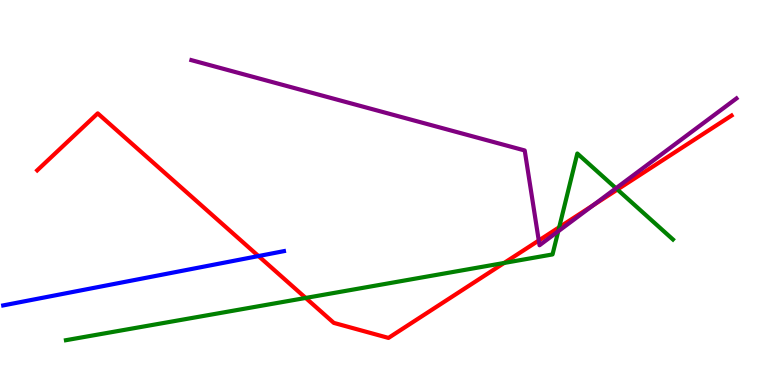[{'lines': ['blue', 'red'], 'intersections': [{'x': 3.34, 'y': 3.35}]}, {'lines': ['green', 'red'], 'intersections': [{'x': 3.94, 'y': 2.26}, {'x': 6.5, 'y': 3.17}, {'x': 7.22, 'y': 4.1}, {'x': 7.97, 'y': 5.08}]}, {'lines': ['purple', 'red'], 'intersections': [{'x': 6.95, 'y': 3.75}, {'x': 7.65, 'y': 4.67}]}, {'lines': ['blue', 'green'], 'intersections': []}, {'lines': ['blue', 'purple'], 'intersections': []}, {'lines': ['green', 'purple'], 'intersections': [{'x': 7.2, 'y': 3.99}, {'x': 7.95, 'y': 5.11}]}]